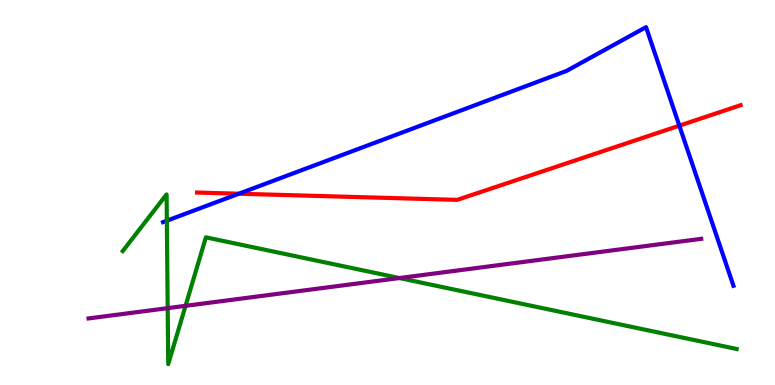[{'lines': ['blue', 'red'], 'intersections': [{'x': 3.08, 'y': 4.97}, {'x': 8.77, 'y': 6.74}]}, {'lines': ['green', 'red'], 'intersections': []}, {'lines': ['purple', 'red'], 'intersections': []}, {'lines': ['blue', 'green'], 'intersections': [{'x': 2.15, 'y': 4.27}]}, {'lines': ['blue', 'purple'], 'intersections': []}, {'lines': ['green', 'purple'], 'intersections': [{'x': 2.16, 'y': 2.0}, {'x': 2.39, 'y': 2.06}, {'x': 5.15, 'y': 2.78}]}]